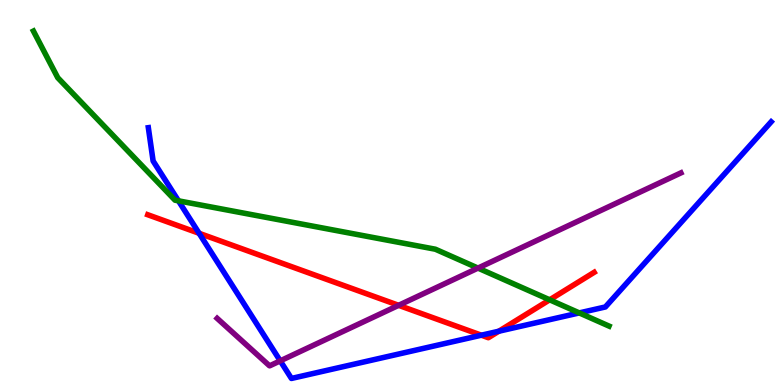[{'lines': ['blue', 'red'], 'intersections': [{'x': 2.57, 'y': 3.94}, {'x': 6.21, 'y': 1.29}, {'x': 6.44, 'y': 1.4}]}, {'lines': ['green', 'red'], 'intersections': [{'x': 7.09, 'y': 2.21}]}, {'lines': ['purple', 'red'], 'intersections': [{'x': 5.14, 'y': 2.07}]}, {'lines': ['blue', 'green'], 'intersections': [{'x': 2.3, 'y': 4.78}, {'x': 7.47, 'y': 1.87}]}, {'lines': ['blue', 'purple'], 'intersections': [{'x': 3.62, 'y': 0.627}]}, {'lines': ['green', 'purple'], 'intersections': [{'x': 6.17, 'y': 3.04}]}]